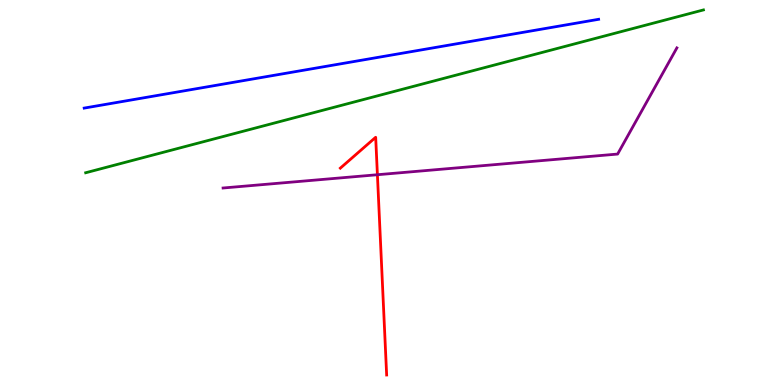[{'lines': ['blue', 'red'], 'intersections': []}, {'lines': ['green', 'red'], 'intersections': []}, {'lines': ['purple', 'red'], 'intersections': [{'x': 4.87, 'y': 5.46}]}, {'lines': ['blue', 'green'], 'intersections': []}, {'lines': ['blue', 'purple'], 'intersections': []}, {'lines': ['green', 'purple'], 'intersections': []}]